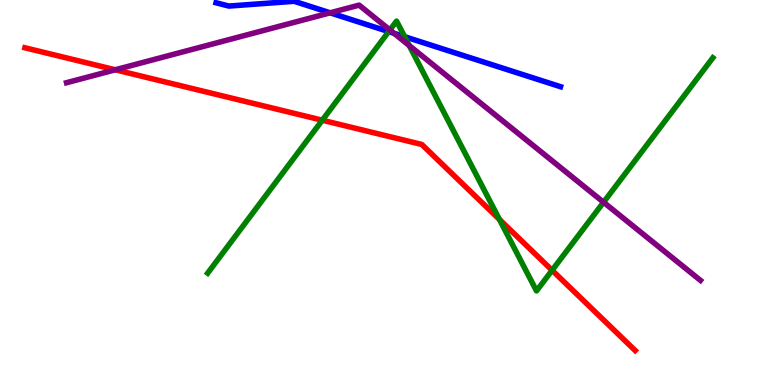[{'lines': ['blue', 'red'], 'intersections': []}, {'lines': ['green', 'red'], 'intersections': [{'x': 4.16, 'y': 6.88}, {'x': 6.44, 'y': 4.3}, {'x': 7.12, 'y': 2.98}]}, {'lines': ['purple', 'red'], 'intersections': [{'x': 1.49, 'y': 8.19}]}, {'lines': ['blue', 'green'], 'intersections': [{'x': 5.02, 'y': 9.18}, {'x': 5.22, 'y': 9.05}]}, {'lines': ['blue', 'purple'], 'intersections': [{'x': 4.26, 'y': 9.67}, {'x': 5.08, 'y': 9.13}]}, {'lines': ['green', 'purple'], 'intersections': [{'x': 5.03, 'y': 9.22}, {'x': 5.28, 'y': 8.82}, {'x': 7.79, 'y': 4.75}]}]